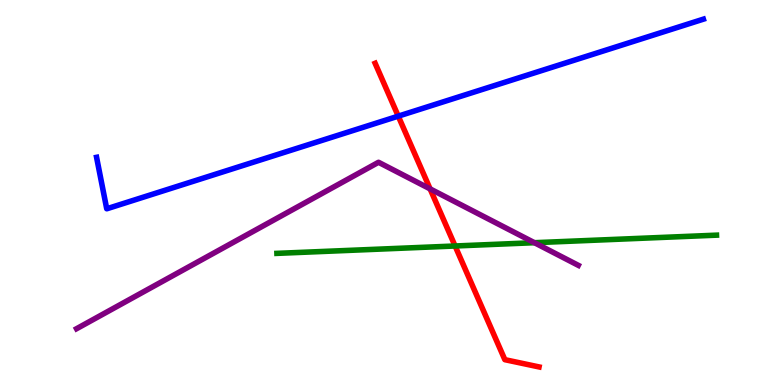[{'lines': ['blue', 'red'], 'intersections': [{'x': 5.14, 'y': 6.98}]}, {'lines': ['green', 'red'], 'intersections': [{'x': 5.87, 'y': 3.61}]}, {'lines': ['purple', 'red'], 'intersections': [{'x': 5.55, 'y': 5.09}]}, {'lines': ['blue', 'green'], 'intersections': []}, {'lines': ['blue', 'purple'], 'intersections': []}, {'lines': ['green', 'purple'], 'intersections': [{'x': 6.9, 'y': 3.7}]}]